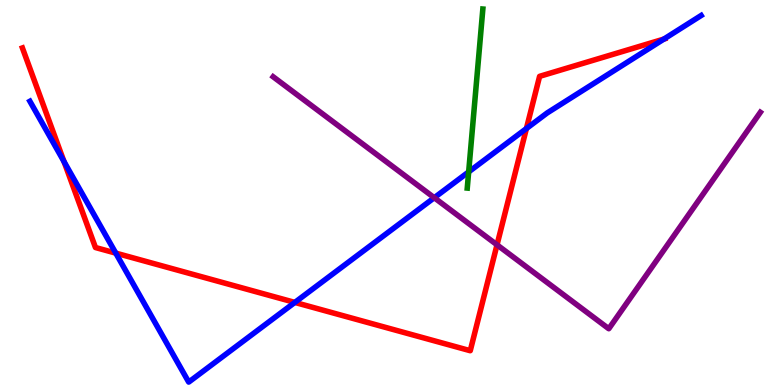[{'lines': ['blue', 'red'], 'intersections': [{'x': 0.826, 'y': 5.8}, {'x': 1.49, 'y': 3.43}, {'x': 3.8, 'y': 2.15}, {'x': 6.79, 'y': 6.66}, {'x': 8.57, 'y': 8.98}]}, {'lines': ['green', 'red'], 'intersections': []}, {'lines': ['purple', 'red'], 'intersections': [{'x': 6.41, 'y': 3.64}]}, {'lines': ['blue', 'green'], 'intersections': [{'x': 6.05, 'y': 5.54}]}, {'lines': ['blue', 'purple'], 'intersections': [{'x': 5.6, 'y': 4.86}]}, {'lines': ['green', 'purple'], 'intersections': []}]